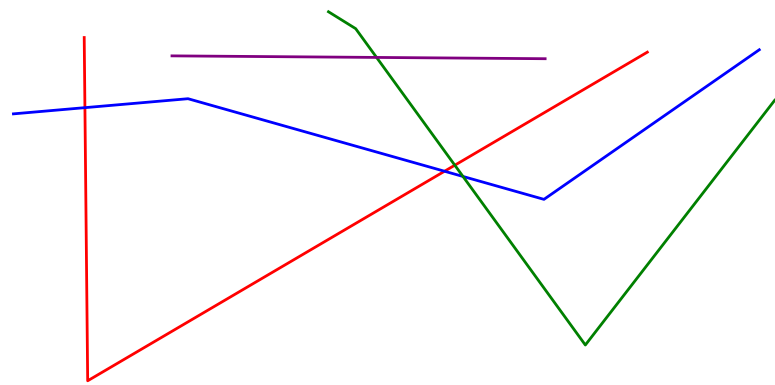[{'lines': ['blue', 'red'], 'intersections': [{'x': 1.1, 'y': 7.2}, {'x': 5.74, 'y': 5.55}]}, {'lines': ['green', 'red'], 'intersections': [{'x': 5.87, 'y': 5.71}]}, {'lines': ['purple', 'red'], 'intersections': []}, {'lines': ['blue', 'green'], 'intersections': [{'x': 5.97, 'y': 5.42}]}, {'lines': ['blue', 'purple'], 'intersections': []}, {'lines': ['green', 'purple'], 'intersections': [{'x': 4.86, 'y': 8.51}]}]